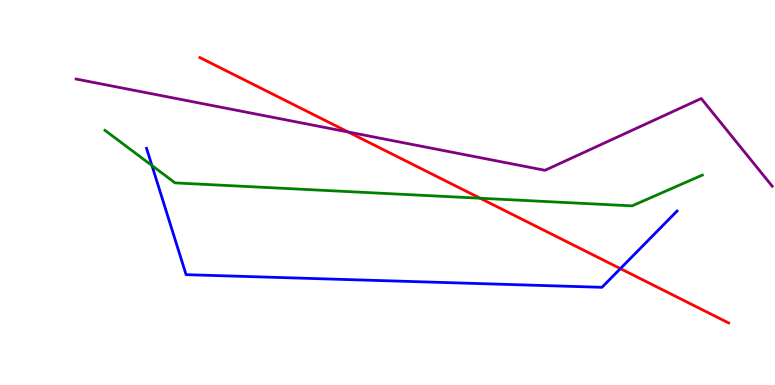[{'lines': ['blue', 'red'], 'intersections': [{'x': 8.0, 'y': 3.02}]}, {'lines': ['green', 'red'], 'intersections': [{'x': 6.2, 'y': 4.85}]}, {'lines': ['purple', 'red'], 'intersections': [{'x': 4.49, 'y': 6.57}]}, {'lines': ['blue', 'green'], 'intersections': [{'x': 1.96, 'y': 5.7}]}, {'lines': ['blue', 'purple'], 'intersections': []}, {'lines': ['green', 'purple'], 'intersections': []}]